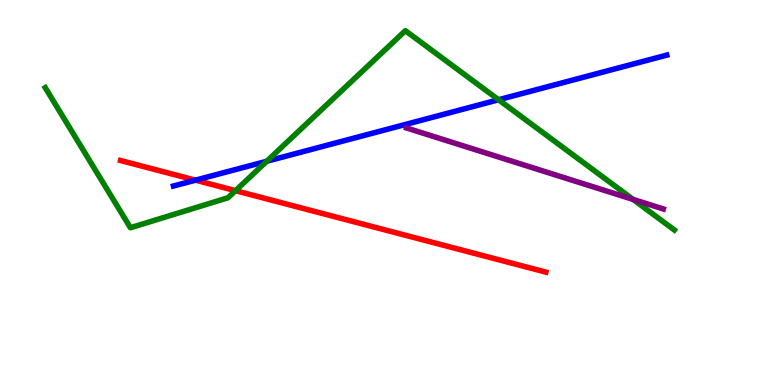[{'lines': ['blue', 'red'], 'intersections': [{'x': 2.52, 'y': 5.32}]}, {'lines': ['green', 'red'], 'intersections': [{'x': 3.04, 'y': 5.05}]}, {'lines': ['purple', 'red'], 'intersections': []}, {'lines': ['blue', 'green'], 'intersections': [{'x': 3.44, 'y': 5.81}, {'x': 6.43, 'y': 7.41}]}, {'lines': ['blue', 'purple'], 'intersections': []}, {'lines': ['green', 'purple'], 'intersections': [{'x': 8.17, 'y': 4.82}]}]